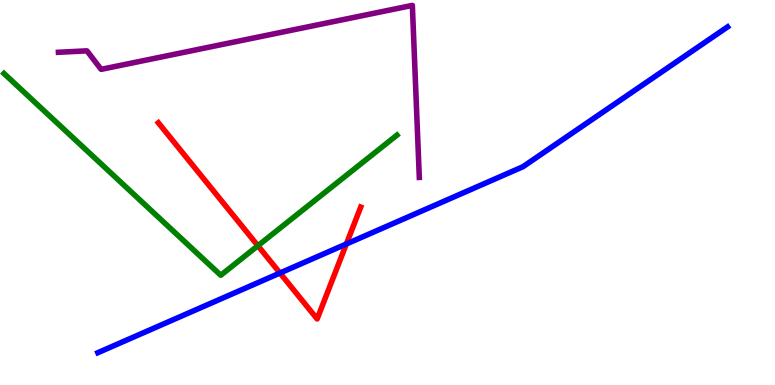[{'lines': ['blue', 'red'], 'intersections': [{'x': 3.61, 'y': 2.91}, {'x': 4.47, 'y': 3.66}]}, {'lines': ['green', 'red'], 'intersections': [{'x': 3.33, 'y': 3.62}]}, {'lines': ['purple', 'red'], 'intersections': []}, {'lines': ['blue', 'green'], 'intersections': []}, {'lines': ['blue', 'purple'], 'intersections': []}, {'lines': ['green', 'purple'], 'intersections': []}]